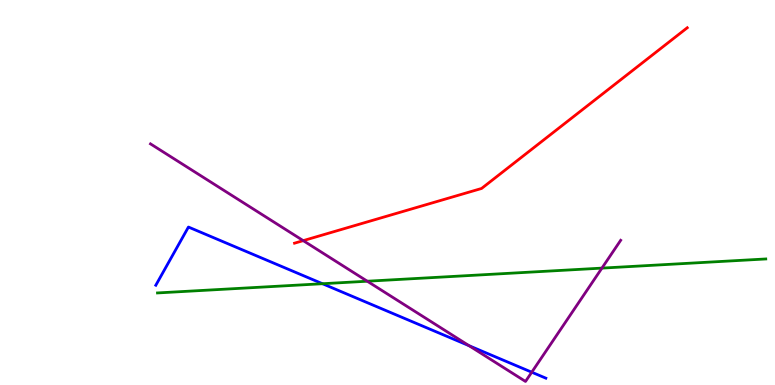[{'lines': ['blue', 'red'], 'intersections': []}, {'lines': ['green', 'red'], 'intersections': []}, {'lines': ['purple', 'red'], 'intersections': [{'x': 3.91, 'y': 3.75}]}, {'lines': ['blue', 'green'], 'intersections': [{'x': 4.16, 'y': 2.63}]}, {'lines': ['blue', 'purple'], 'intersections': [{'x': 6.05, 'y': 1.02}, {'x': 6.86, 'y': 0.332}]}, {'lines': ['green', 'purple'], 'intersections': [{'x': 4.74, 'y': 2.7}, {'x': 7.77, 'y': 3.04}]}]